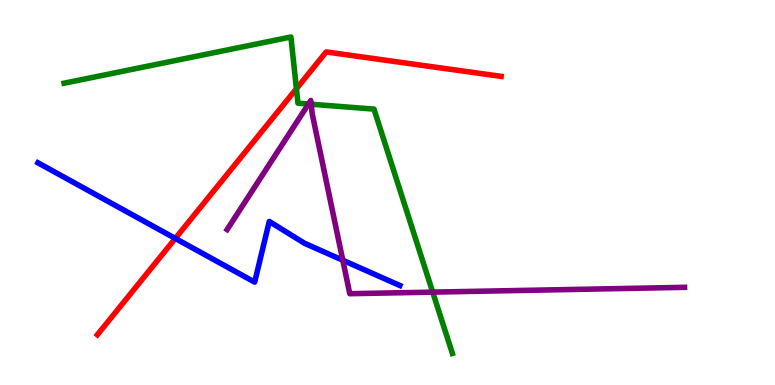[{'lines': ['blue', 'red'], 'intersections': [{'x': 2.26, 'y': 3.81}]}, {'lines': ['green', 'red'], 'intersections': [{'x': 3.82, 'y': 7.7}]}, {'lines': ['purple', 'red'], 'intersections': []}, {'lines': ['blue', 'green'], 'intersections': []}, {'lines': ['blue', 'purple'], 'intersections': [{'x': 4.42, 'y': 3.24}]}, {'lines': ['green', 'purple'], 'intersections': [{'x': 3.98, 'y': 7.3}, {'x': 4.02, 'y': 7.29}, {'x': 5.58, 'y': 2.41}]}]